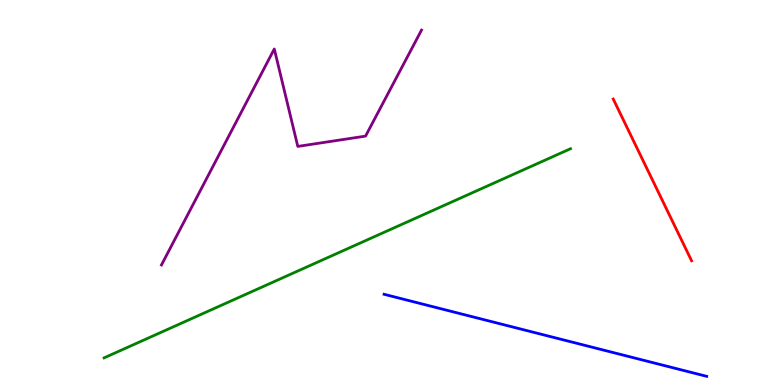[{'lines': ['blue', 'red'], 'intersections': []}, {'lines': ['green', 'red'], 'intersections': []}, {'lines': ['purple', 'red'], 'intersections': []}, {'lines': ['blue', 'green'], 'intersections': []}, {'lines': ['blue', 'purple'], 'intersections': []}, {'lines': ['green', 'purple'], 'intersections': []}]